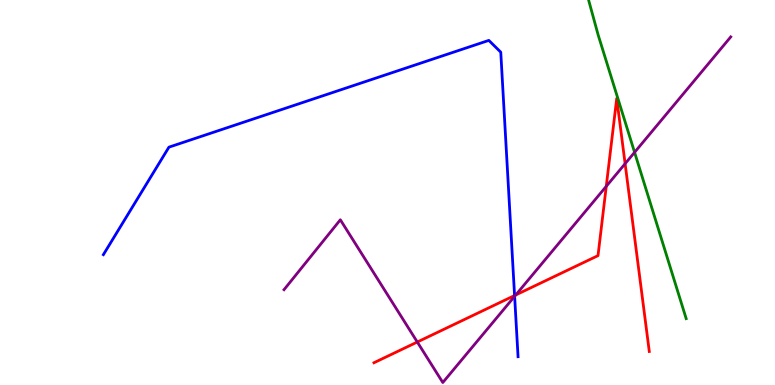[{'lines': ['blue', 'red'], 'intersections': [{'x': 6.64, 'y': 2.32}]}, {'lines': ['green', 'red'], 'intersections': []}, {'lines': ['purple', 'red'], 'intersections': [{'x': 5.38, 'y': 1.12}, {'x': 6.66, 'y': 2.34}, {'x': 7.82, 'y': 5.16}, {'x': 8.07, 'y': 5.75}]}, {'lines': ['blue', 'green'], 'intersections': []}, {'lines': ['blue', 'purple'], 'intersections': [{'x': 6.64, 'y': 2.3}]}, {'lines': ['green', 'purple'], 'intersections': [{'x': 8.19, 'y': 6.04}]}]